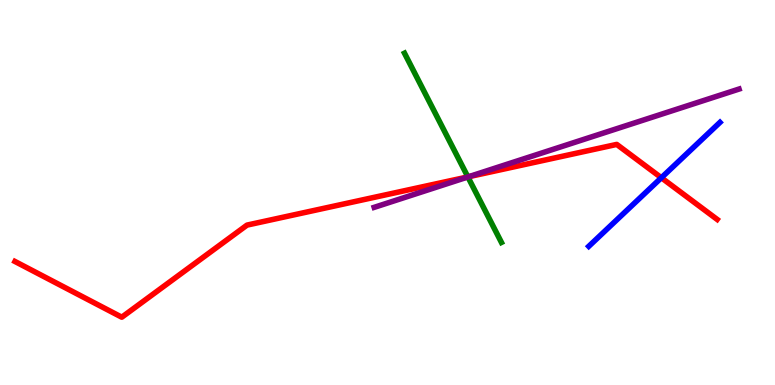[{'lines': ['blue', 'red'], 'intersections': [{'x': 8.53, 'y': 5.38}]}, {'lines': ['green', 'red'], 'intersections': [{'x': 6.04, 'y': 5.41}]}, {'lines': ['purple', 'red'], 'intersections': [{'x': 6.05, 'y': 5.41}]}, {'lines': ['blue', 'green'], 'intersections': []}, {'lines': ['blue', 'purple'], 'intersections': []}, {'lines': ['green', 'purple'], 'intersections': [{'x': 6.04, 'y': 5.4}]}]